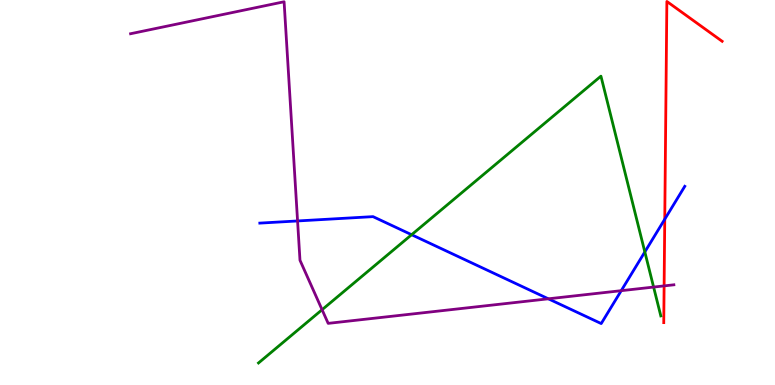[{'lines': ['blue', 'red'], 'intersections': [{'x': 8.58, 'y': 4.31}]}, {'lines': ['green', 'red'], 'intersections': []}, {'lines': ['purple', 'red'], 'intersections': [{'x': 8.57, 'y': 2.57}]}, {'lines': ['blue', 'green'], 'intersections': [{'x': 5.31, 'y': 3.9}, {'x': 8.32, 'y': 3.46}]}, {'lines': ['blue', 'purple'], 'intersections': [{'x': 3.84, 'y': 4.26}, {'x': 7.08, 'y': 2.24}, {'x': 8.02, 'y': 2.45}]}, {'lines': ['green', 'purple'], 'intersections': [{'x': 4.16, 'y': 1.96}, {'x': 8.43, 'y': 2.54}]}]